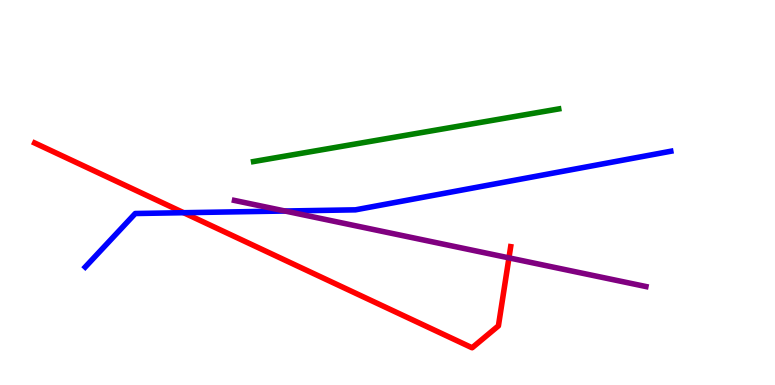[{'lines': ['blue', 'red'], 'intersections': [{'x': 2.37, 'y': 4.48}]}, {'lines': ['green', 'red'], 'intersections': []}, {'lines': ['purple', 'red'], 'intersections': [{'x': 6.57, 'y': 3.3}]}, {'lines': ['blue', 'green'], 'intersections': []}, {'lines': ['blue', 'purple'], 'intersections': [{'x': 3.68, 'y': 4.52}]}, {'lines': ['green', 'purple'], 'intersections': []}]